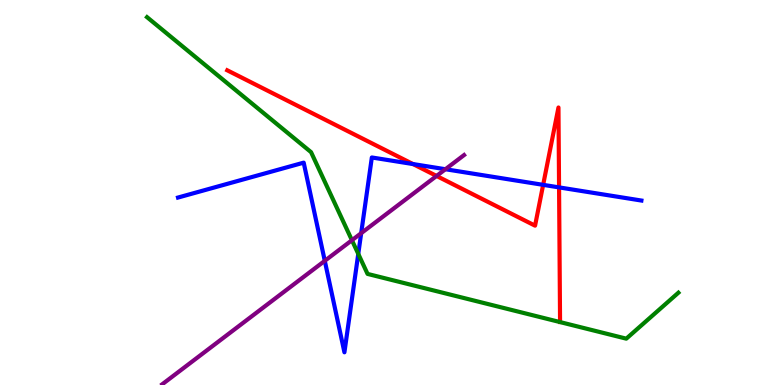[{'lines': ['blue', 'red'], 'intersections': [{'x': 5.33, 'y': 5.74}, {'x': 7.01, 'y': 5.2}, {'x': 7.21, 'y': 5.13}]}, {'lines': ['green', 'red'], 'intersections': []}, {'lines': ['purple', 'red'], 'intersections': [{'x': 5.63, 'y': 5.43}]}, {'lines': ['blue', 'green'], 'intersections': [{'x': 4.62, 'y': 3.41}]}, {'lines': ['blue', 'purple'], 'intersections': [{'x': 4.19, 'y': 3.23}, {'x': 4.66, 'y': 3.94}, {'x': 5.75, 'y': 5.6}]}, {'lines': ['green', 'purple'], 'intersections': [{'x': 4.54, 'y': 3.76}]}]